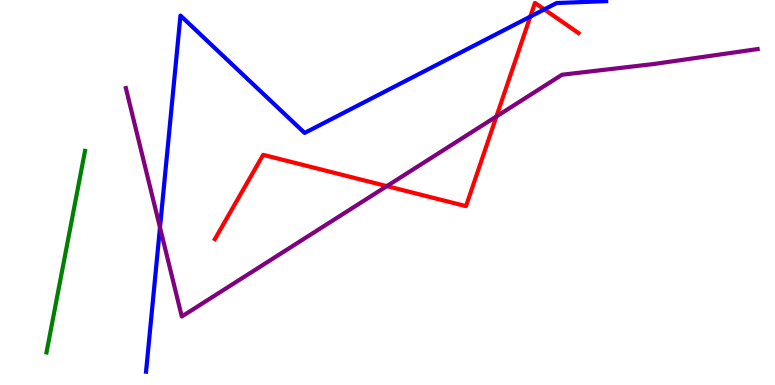[{'lines': ['blue', 'red'], 'intersections': [{'x': 6.84, 'y': 9.57}, {'x': 7.02, 'y': 9.76}]}, {'lines': ['green', 'red'], 'intersections': []}, {'lines': ['purple', 'red'], 'intersections': [{'x': 4.99, 'y': 5.17}, {'x': 6.41, 'y': 6.98}]}, {'lines': ['blue', 'green'], 'intersections': []}, {'lines': ['blue', 'purple'], 'intersections': [{'x': 2.06, 'y': 4.09}]}, {'lines': ['green', 'purple'], 'intersections': []}]